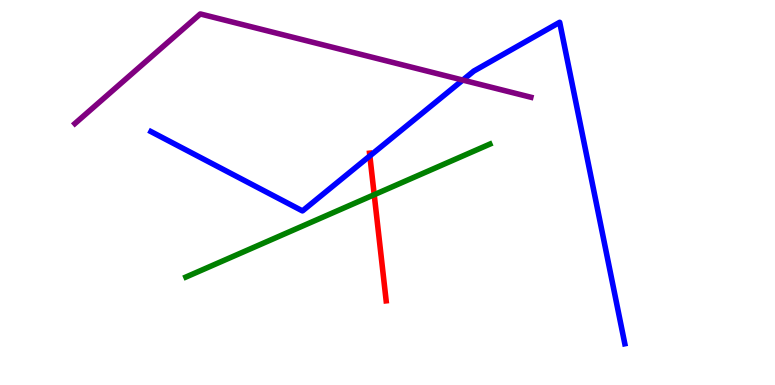[{'lines': ['blue', 'red'], 'intersections': [{'x': 4.77, 'y': 5.95}]}, {'lines': ['green', 'red'], 'intersections': [{'x': 4.83, 'y': 4.94}]}, {'lines': ['purple', 'red'], 'intersections': []}, {'lines': ['blue', 'green'], 'intersections': []}, {'lines': ['blue', 'purple'], 'intersections': [{'x': 5.97, 'y': 7.92}]}, {'lines': ['green', 'purple'], 'intersections': []}]